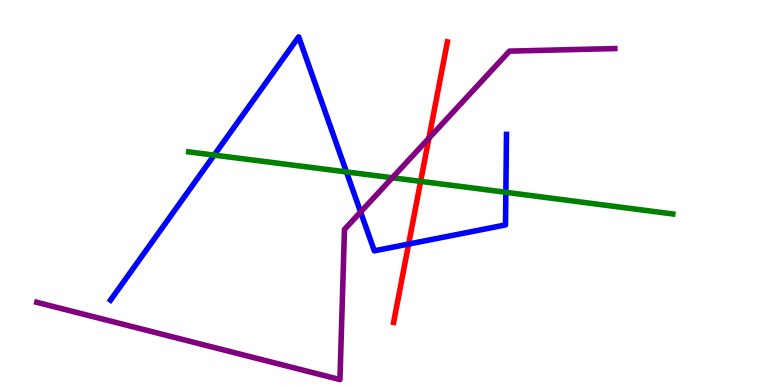[{'lines': ['blue', 'red'], 'intersections': [{'x': 5.27, 'y': 3.66}]}, {'lines': ['green', 'red'], 'intersections': [{'x': 5.43, 'y': 5.29}]}, {'lines': ['purple', 'red'], 'intersections': [{'x': 5.53, 'y': 6.41}]}, {'lines': ['blue', 'green'], 'intersections': [{'x': 2.76, 'y': 5.97}, {'x': 4.47, 'y': 5.53}, {'x': 6.53, 'y': 5.01}]}, {'lines': ['blue', 'purple'], 'intersections': [{'x': 4.65, 'y': 4.49}]}, {'lines': ['green', 'purple'], 'intersections': [{'x': 5.06, 'y': 5.38}]}]